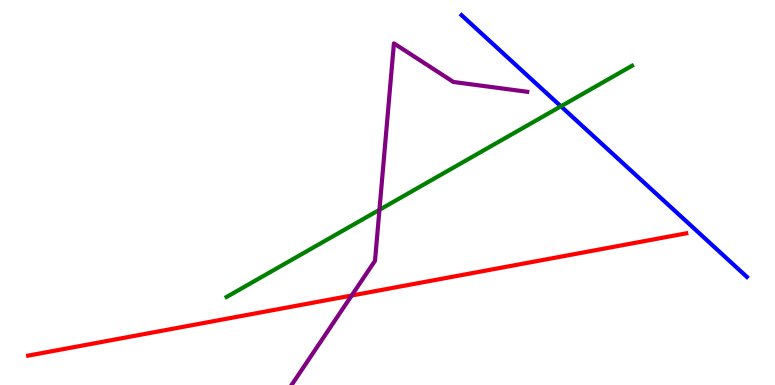[{'lines': ['blue', 'red'], 'intersections': []}, {'lines': ['green', 'red'], 'intersections': []}, {'lines': ['purple', 'red'], 'intersections': [{'x': 4.54, 'y': 2.32}]}, {'lines': ['blue', 'green'], 'intersections': [{'x': 7.24, 'y': 7.24}]}, {'lines': ['blue', 'purple'], 'intersections': []}, {'lines': ['green', 'purple'], 'intersections': [{'x': 4.9, 'y': 4.55}]}]